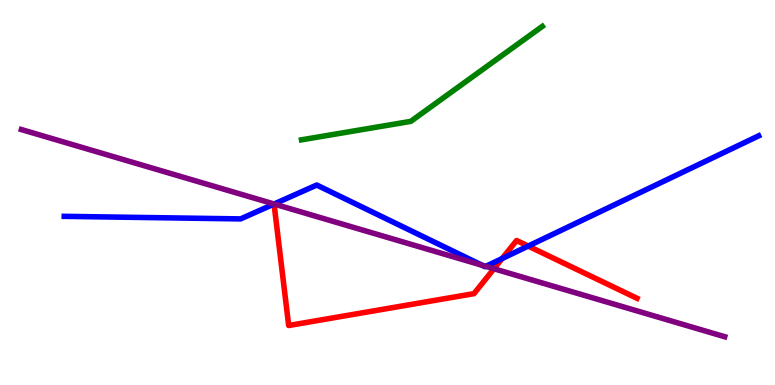[{'lines': ['blue', 'red'], 'intersections': [{'x': 6.48, 'y': 3.28}, {'x': 6.82, 'y': 3.61}]}, {'lines': ['green', 'red'], 'intersections': []}, {'lines': ['purple', 'red'], 'intersections': [{'x': 6.37, 'y': 3.02}]}, {'lines': ['blue', 'green'], 'intersections': []}, {'lines': ['blue', 'purple'], 'intersections': [{'x': 3.54, 'y': 4.7}, {'x': 6.22, 'y': 3.11}, {'x': 6.27, 'y': 3.08}]}, {'lines': ['green', 'purple'], 'intersections': []}]